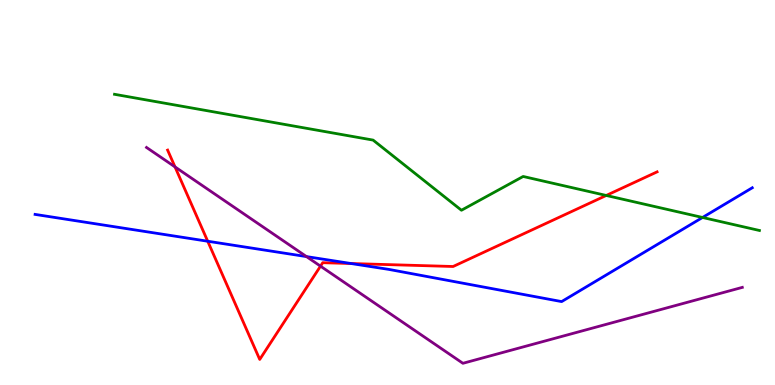[{'lines': ['blue', 'red'], 'intersections': [{'x': 2.68, 'y': 3.73}, {'x': 4.53, 'y': 3.16}]}, {'lines': ['green', 'red'], 'intersections': [{'x': 7.82, 'y': 4.92}]}, {'lines': ['purple', 'red'], 'intersections': [{'x': 2.26, 'y': 5.66}, {'x': 4.14, 'y': 3.09}]}, {'lines': ['blue', 'green'], 'intersections': [{'x': 9.06, 'y': 4.35}]}, {'lines': ['blue', 'purple'], 'intersections': [{'x': 3.95, 'y': 3.34}]}, {'lines': ['green', 'purple'], 'intersections': []}]